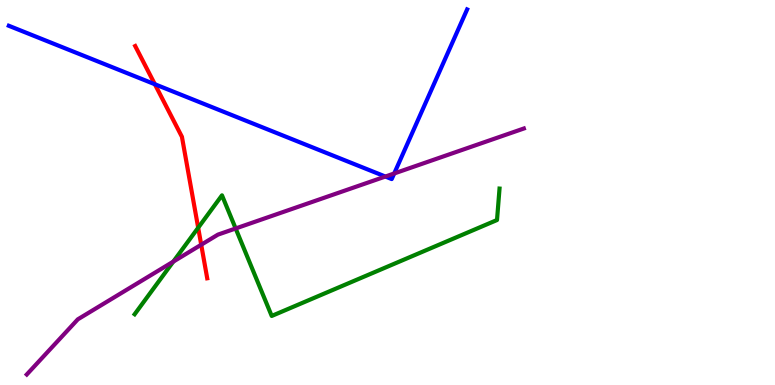[{'lines': ['blue', 'red'], 'intersections': [{'x': 2.0, 'y': 7.81}]}, {'lines': ['green', 'red'], 'intersections': [{'x': 2.56, 'y': 4.08}]}, {'lines': ['purple', 'red'], 'intersections': [{'x': 2.6, 'y': 3.64}]}, {'lines': ['blue', 'green'], 'intersections': []}, {'lines': ['blue', 'purple'], 'intersections': [{'x': 4.97, 'y': 5.41}, {'x': 5.09, 'y': 5.49}]}, {'lines': ['green', 'purple'], 'intersections': [{'x': 2.24, 'y': 3.21}, {'x': 3.04, 'y': 4.07}]}]